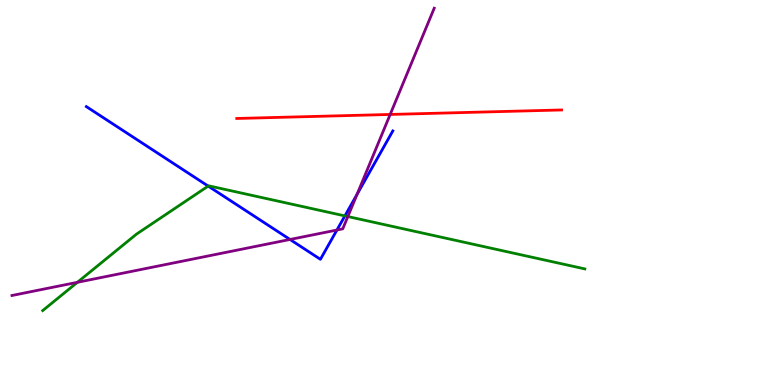[{'lines': ['blue', 'red'], 'intersections': []}, {'lines': ['green', 'red'], 'intersections': []}, {'lines': ['purple', 'red'], 'intersections': [{'x': 5.03, 'y': 7.03}]}, {'lines': ['blue', 'green'], 'intersections': [{'x': 2.69, 'y': 5.17}, {'x': 4.45, 'y': 4.39}]}, {'lines': ['blue', 'purple'], 'intersections': [{'x': 3.74, 'y': 3.78}, {'x': 4.35, 'y': 4.03}, {'x': 4.61, 'y': 4.95}]}, {'lines': ['green', 'purple'], 'intersections': [{'x': 0.999, 'y': 2.67}, {'x': 4.49, 'y': 4.38}]}]